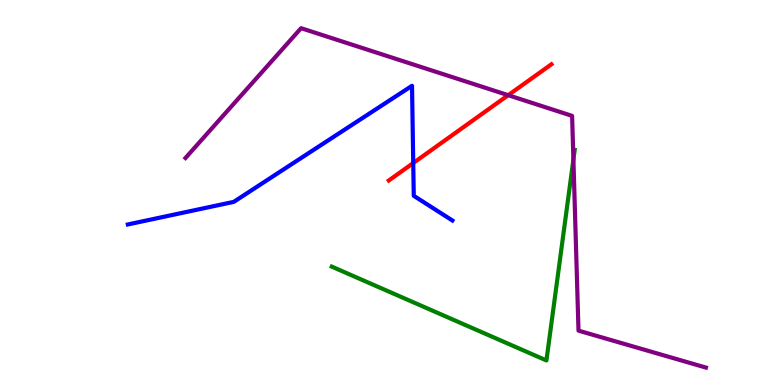[{'lines': ['blue', 'red'], 'intersections': [{'x': 5.33, 'y': 5.77}]}, {'lines': ['green', 'red'], 'intersections': []}, {'lines': ['purple', 'red'], 'intersections': [{'x': 6.56, 'y': 7.53}]}, {'lines': ['blue', 'green'], 'intersections': []}, {'lines': ['blue', 'purple'], 'intersections': []}, {'lines': ['green', 'purple'], 'intersections': [{'x': 7.4, 'y': 5.86}]}]